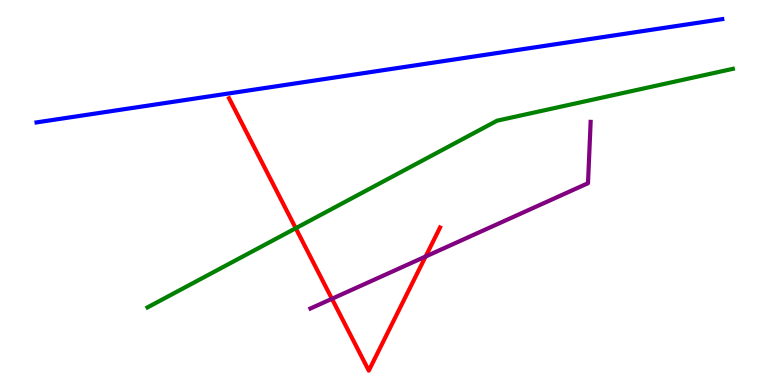[{'lines': ['blue', 'red'], 'intersections': []}, {'lines': ['green', 'red'], 'intersections': [{'x': 3.82, 'y': 4.07}]}, {'lines': ['purple', 'red'], 'intersections': [{'x': 4.28, 'y': 2.24}, {'x': 5.49, 'y': 3.34}]}, {'lines': ['blue', 'green'], 'intersections': []}, {'lines': ['blue', 'purple'], 'intersections': []}, {'lines': ['green', 'purple'], 'intersections': []}]